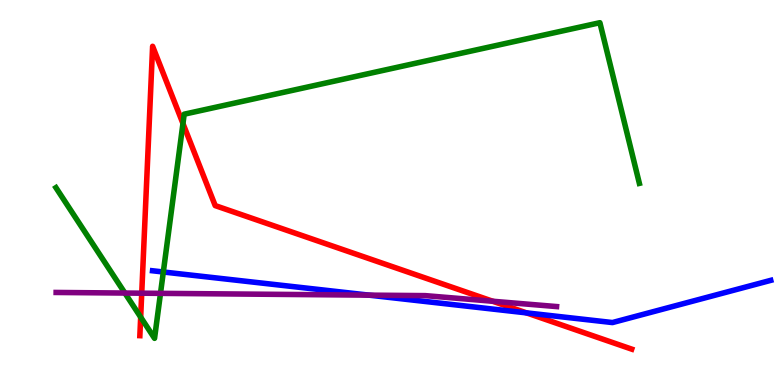[{'lines': ['blue', 'red'], 'intersections': [{'x': 6.79, 'y': 1.87}]}, {'lines': ['green', 'red'], 'intersections': [{'x': 1.82, 'y': 1.76}, {'x': 2.36, 'y': 6.79}]}, {'lines': ['purple', 'red'], 'intersections': [{'x': 1.83, 'y': 2.38}, {'x': 6.36, 'y': 2.18}]}, {'lines': ['blue', 'green'], 'intersections': [{'x': 2.11, 'y': 2.94}]}, {'lines': ['blue', 'purple'], 'intersections': [{'x': 4.76, 'y': 2.33}]}, {'lines': ['green', 'purple'], 'intersections': [{'x': 1.61, 'y': 2.39}, {'x': 2.07, 'y': 2.38}]}]